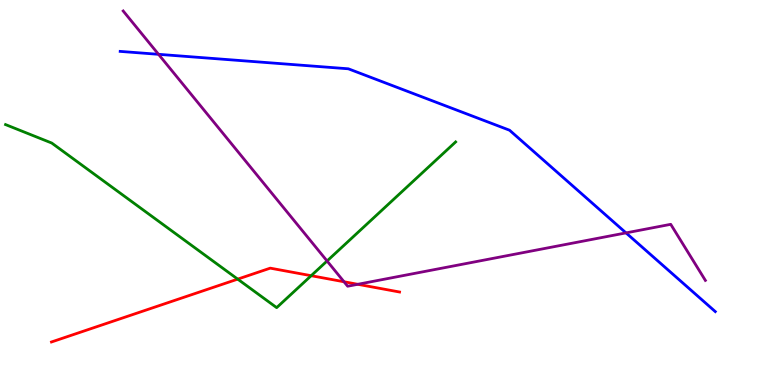[{'lines': ['blue', 'red'], 'intersections': []}, {'lines': ['green', 'red'], 'intersections': [{'x': 3.07, 'y': 2.75}, {'x': 4.02, 'y': 2.84}]}, {'lines': ['purple', 'red'], 'intersections': [{'x': 4.44, 'y': 2.68}, {'x': 4.62, 'y': 2.62}]}, {'lines': ['blue', 'green'], 'intersections': []}, {'lines': ['blue', 'purple'], 'intersections': [{'x': 2.05, 'y': 8.59}, {'x': 8.08, 'y': 3.95}]}, {'lines': ['green', 'purple'], 'intersections': [{'x': 4.22, 'y': 3.22}]}]